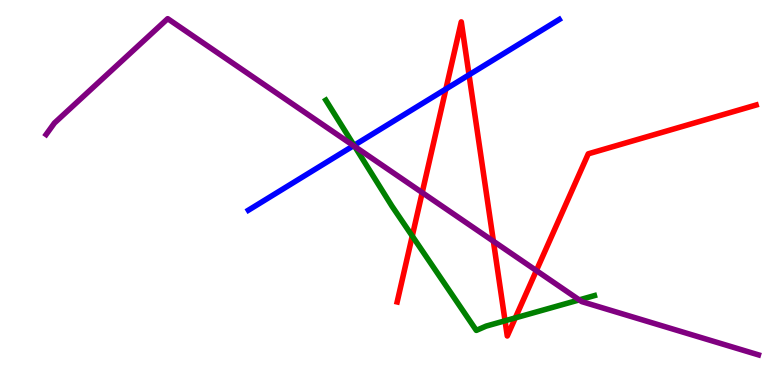[{'lines': ['blue', 'red'], 'intersections': [{'x': 5.75, 'y': 7.69}, {'x': 6.05, 'y': 8.06}]}, {'lines': ['green', 'red'], 'intersections': [{'x': 5.32, 'y': 3.87}, {'x': 6.52, 'y': 1.67}, {'x': 6.65, 'y': 1.74}]}, {'lines': ['purple', 'red'], 'intersections': [{'x': 5.45, 'y': 5.0}, {'x': 6.37, 'y': 3.73}, {'x': 6.92, 'y': 2.97}]}, {'lines': ['blue', 'green'], 'intersections': [{'x': 4.57, 'y': 6.22}]}, {'lines': ['blue', 'purple'], 'intersections': [{'x': 4.56, 'y': 6.22}]}, {'lines': ['green', 'purple'], 'intersections': [{'x': 4.58, 'y': 6.2}, {'x': 7.47, 'y': 2.21}]}]